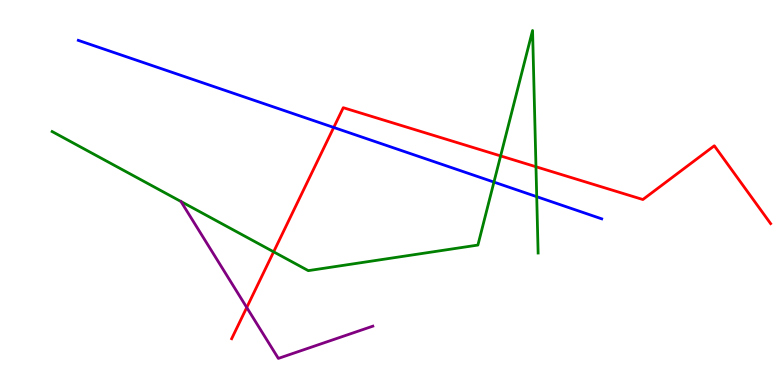[{'lines': ['blue', 'red'], 'intersections': [{'x': 4.31, 'y': 6.69}]}, {'lines': ['green', 'red'], 'intersections': [{'x': 3.53, 'y': 3.46}, {'x': 6.46, 'y': 5.95}, {'x': 6.92, 'y': 5.67}]}, {'lines': ['purple', 'red'], 'intersections': [{'x': 3.18, 'y': 2.01}]}, {'lines': ['blue', 'green'], 'intersections': [{'x': 6.37, 'y': 5.27}, {'x': 6.93, 'y': 4.89}]}, {'lines': ['blue', 'purple'], 'intersections': []}, {'lines': ['green', 'purple'], 'intersections': []}]